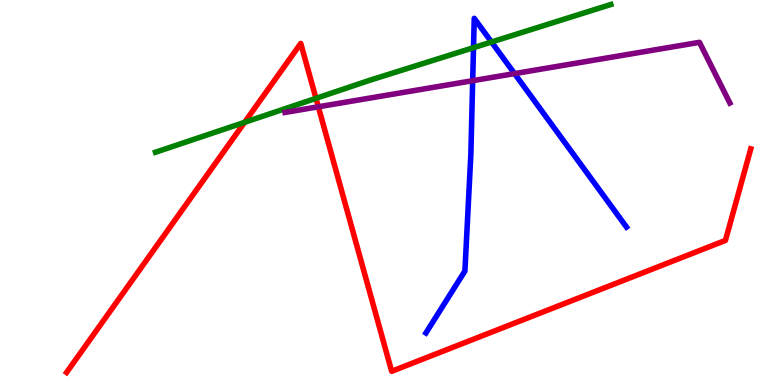[{'lines': ['blue', 'red'], 'intersections': []}, {'lines': ['green', 'red'], 'intersections': [{'x': 3.16, 'y': 6.82}, {'x': 4.08, 'y': 7.45}]}, {'lines': ['purple', 'red'], 'intersections': [{'x': 4.11, 'y': 7.23}]}, {'lines': ['blue', 'green'], 'intersections': [{'x': 6.11, 'y': 8.76}, {'x': 6.34, 'y': 8.91}]}, {'lines': ['blue', 'purple'], 'intersections': [{'x': 6.1, 'y': 7.9}, {'x': 6.64, 'y': 8.09}]}, {'lines': ['green', 'purple'], 'intersections': []}]